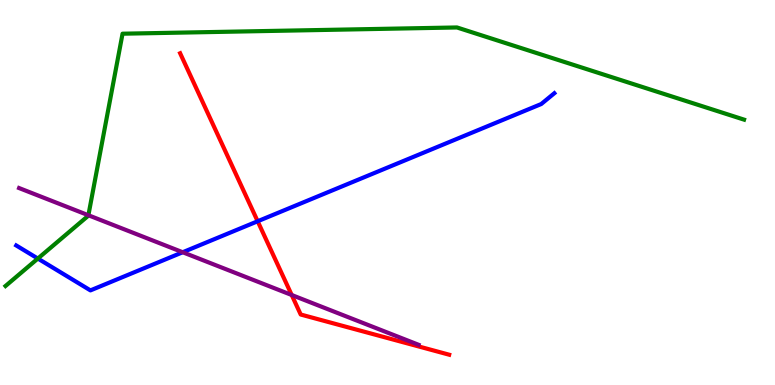[{'lines': ['blue', 'red'], 'intersections': [{'x': 3.32, 'y': 4.25}]}, {'lines': ['green', 'red'], 'intersections': []}, {'lines': ['purple', 'red'], 'intersections': [{'x': 3.76, 'y': 2.34}]}, {'lines': ['blue', 'green'], 'intersections': [{'x': 0.488, 'y': 3.28}]}, {'lines': ['blue', 'purple'], 'intersections': [{'x': 2.36, 'y': 3.45}]}, {'lines': ['green', 'purple'], 'intersections': [{'x': 1.14, 'y': 4.41}]}]